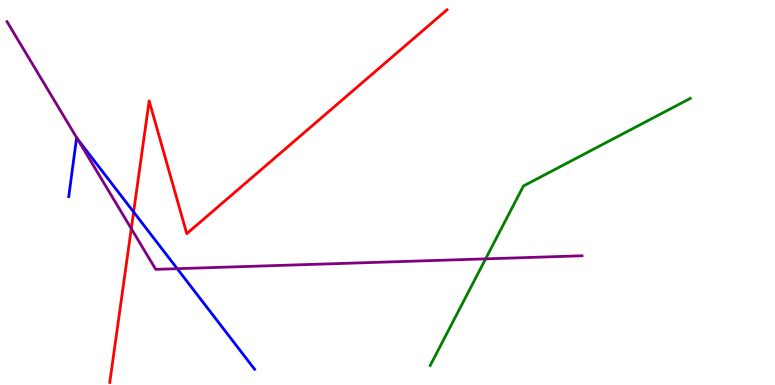[{'lines': ['blue', 'red'], 'intersections': [{'x': 1.72, 'y': 4.49}]}, {'lines': ['green', 'red'], 'intersections': []}, {'lines': ['purple', 'red'], 'intersections': [{'x': 1.69, 'y': 4.06}]}, {'lines': ['blue', 'green'], 'intersections': []}, {'lines': ['blue', 'purple'], 'intersections': [{'x': 0.999, 'y': 6.39}, {'x': 2.29, 'y': 3.02}]}, {'lines': ['green', 'purple'], 'intersections': [{'x': 6.27, 'y': 3.28}]}]